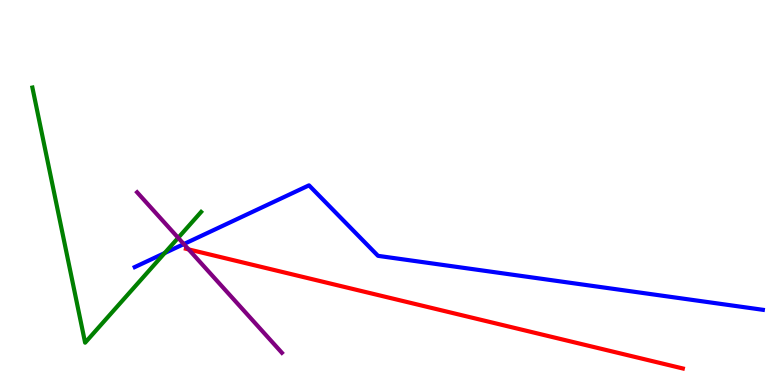[{'lines': ['blue', 'red'], 'intersections': []}, {'lines': ['green', 'red'], 'intersections': []}, {'lines': ['purple', 'red'], 'intersections': [{'x': 2.43, 'y': 3.52}]}, {'lines': ['blue', 'green'], 'intersections': [{'x': 2.12, 'y': 3.43}]}, {'lines': ['blue', 'purple'], 'intersections': [{'x': 2.37, 'y': 3.66}]}, {'lines': ['green', 'purple'], 'intersections': [{'x': 2.3, 'y': 3.82}]}]